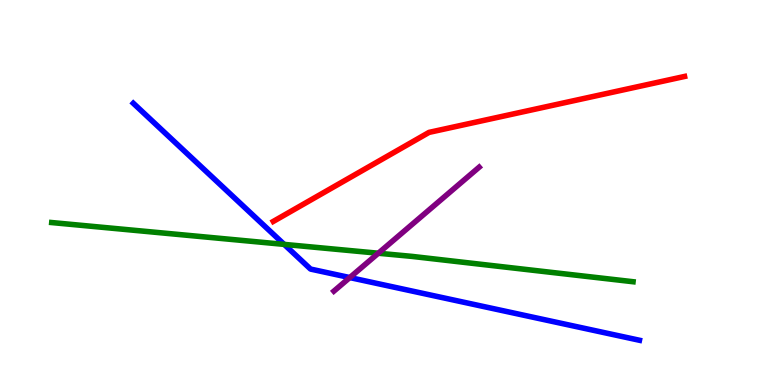[{'lines': ['blue', 'red'], 'intersections': []}, {'lines': ['green', 'red'], 'intersections': []}, {'lines': ['purple', 'red'], 'intersections': []}, {'lines': ['blue', 'green'], 'intersections': [{'x': 3.67, 'y': 3.65}]}, {'lines': ['blue', 'purple'], 'intersections': [{'x': 4.51, 'y': 2.79}]}, {'lines': ['green', 'purple'], 'intersections': [{'x': 4.88, 'y': 3.42}]}]